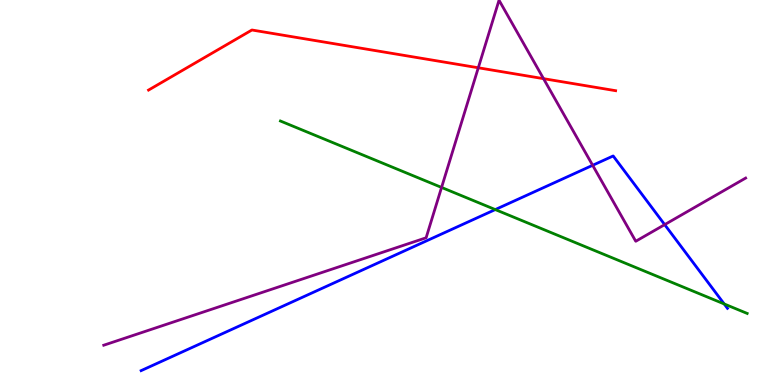[{'lines': ['blue', 'red'], 'intersections': []}, {'lines': ['green', 'red'], 'intersections': []}, {'lines': ['purple', 'red'], 'intersections': [{'x': 6.17, 'y': 8.24}, {'x': 7.01, 'y': 7.96}]}, {'lines': ['blue', 'green'], 'intersections': [{'x': 6.39, 'y': 4.56}, {'x': 9.34, 'y': 2.11}]}, {'lines': ['blue', 'purple'], 'intersections': [{'x': 7.65, 'y': 5.71}, {'x': 8.58, 'y': 4.17}]}, {'lines': ['green', 'purple'], 'intersections': [{'x': 5.7, 'y': 5.13}]}]